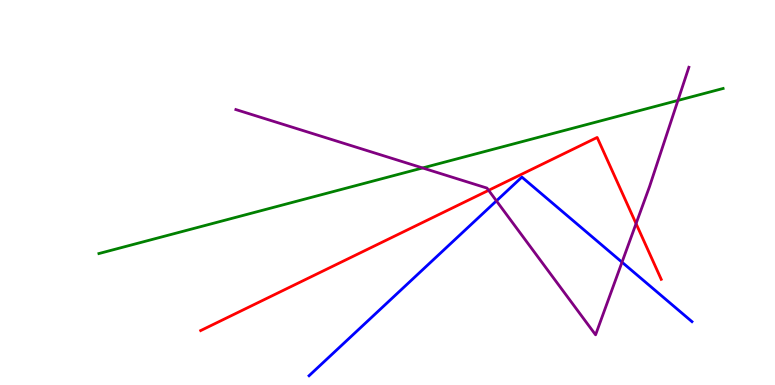[{'lines': ['blue', 'red'], 'intersections': []}, {'lines': ['green', 'red'], 'intersections': []}, {'lines': ['purple', 'red'], 'intersections': [{'x': 6.3, 'y': 5.06}, {'x': 8.21, 'y': 4.19}]}, {'lines': ['blue', 'green'], 'intersections': []}, {'lines': ['blue', 'purple'], 'intersections': [{'x': 6.41, 'y': 4.78}, {'x': 8.03, 'y': 3.19}]}, {'lines': ['green', 'purple'], 'intersections': [{'x': 5.45, 'y': 5.64}, {'x': 8.75, 'y': 7.39}]}]